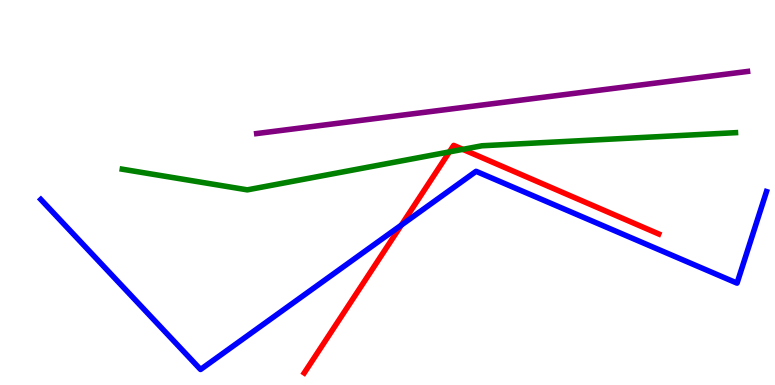[{'lines': ['blue', 'red'], 'intersections': [{'x': 5.18, 'y': 4.15}]}, {'lines': ['green', 'red'], 'intersections': [{'x': 5.8, 'y': 6.05}, {'x': 5.97, 'y': 6.12}]}, {'lines': ['purple', 'red'], 'intersections': []}, {'lines': ['blue', 'green'], 'intersections': []}, {'lines': ['blue', 'purple'], 'intersections': []}, {'lines': ['green', 'purple'], 'intersections': []}]